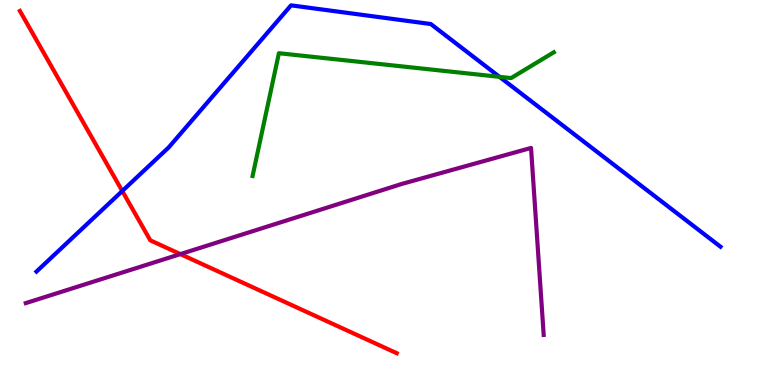[{'lines': ['blue', 'red'], 'intersections': [{'x': 1.58, 'y': 5.04}]}, {'lines': ['green', 'red'], 'intersections': []}, {'lines': ['purple', 'red'], 'intersections': [{'x': 2.33, 'y': 3.4}]}, {'lines': ['blue', 'green'], 'intersections': [{'x': 6.45, 'y': 8.0}]}, {'lines': ['blue', 'purple'], 'intersections': []}, {'lines': ['green', 'purple'], 'intersections': []}]